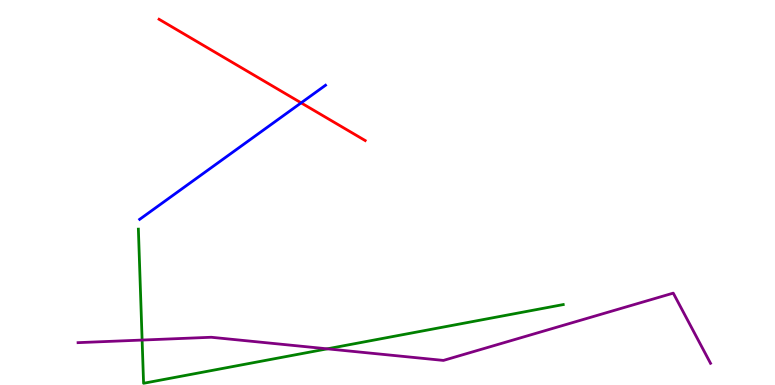[{'lines': ['blue', 'red'], 'intersections': [{'x': 3.89, 'y': 7.33}]}, {'lines': ['green', 'red'], 'intersections': []}, {'lines': ['purple', 'red'], 'intersections': []}, {'lines': ['blue', 'green'], 'intersections': []}, {'lines': ['blue', 'purple'], 'intersections': []}, {'lines': ['green', 'purple'], 'intersections': [{'x': 1.83, 'y': 1.17}, {'x': 4.22, 'y': 0.939}]}]